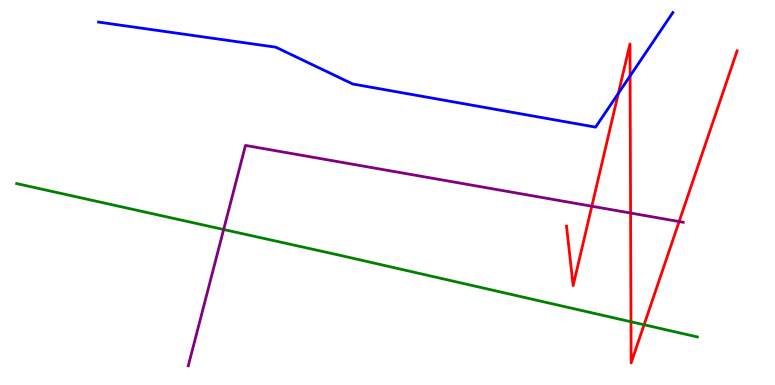[{'lines': ['blue', 'red'], 'intersections': [{'x': 7.98, 'y': 7.57}, {'x': 8.13, 'y': 8.03}]}, {'lines': ['green', 'red'], 'intersections': [{'x': 8.14, 'y': 1.64}, {'x': 8.31, 'y': 1.56}]}, {'lines': ['purple', 'red'], 'intersections': [{'x': 7.64, 'y': 4.64}, {'x': 8.14, 'y': 4.47}, {'x': 8.76, 'y': 4.25}]}, {'lines': ['blue', 'green'], 'intersections': []}, {'lines': ['blue', 'purple'], 'intersections': []}, {'lines': ['green', 'purple'], 'intersections': [{'x': 2.89, 'y': 4.04}]}]